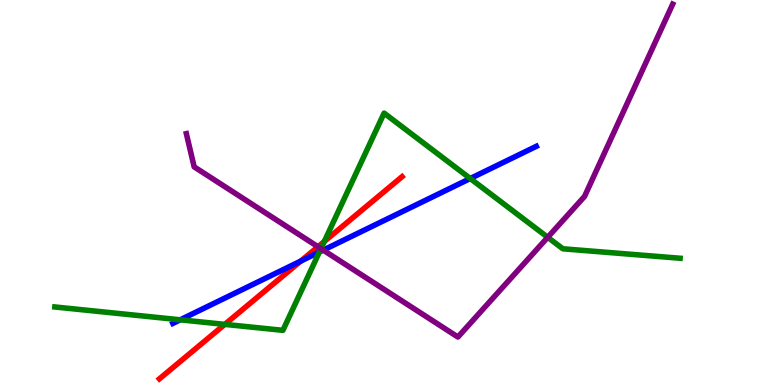[{'lines': ['blue', 'red'], 'intersections': [{'x': 3.88, 'y': 3.22}]}, {'lines': ['green', 'red'], 'intersections': [{'x': 2.9, 'y': 1.57}, {'x': 4.18, 'y': 3.73}]}, {'lines': ['purple', 'red'], 'intersections': [{'x': 4.1, 'y': 3.59}]}, {'lines': ['blue', 'green'], 'intersections': [{'x': 2.33, 'y': 1.69}, {'x': 4.12, 'y': 3.45}, {'x': 6.07, 'y': 5.36}]}, {'lines': ['blue', 'purple'], 'intersections': [{'x': 4.17, 'y': 3.5}]}, {'lines': ['green', 'purple'], 'intersections': [{'x': 4.14, 'y': 3.54}, {'x': 7.07, 'y': 3.84}]}]